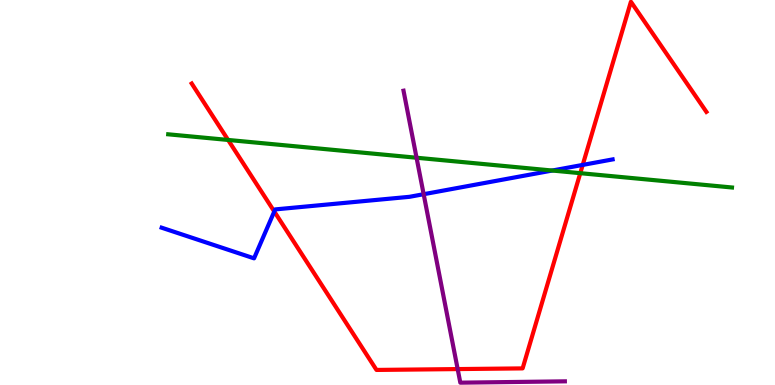[{'lines': ['blue', 'red'], 'intersections': [{'x': 3.54, 'y': 4.51}, {'x': 7.52, 'y': 5.72}]}, {'lines': ['green', 'red'], 'intersections': [{'x': 2.94, 'y': 6.36}, {'x': 7.49, 'y': 5.5}]}, {'lines': ['purple', 'red'], 'intersections': [{'x': 5.91, 'y': 0.414}]}, {'lines': ['blue', 'green'], 'intersections': [{'x': 7.13, 'y': 5.57}]}, {'lines': ['blue', 'purple'], 'intersections': [{'x': 5.47, 'y': 4.96}]}, {'lines': ['green', 'purple'], 'intersections': [{'x': 5.37, 'y': 5.9}]}]